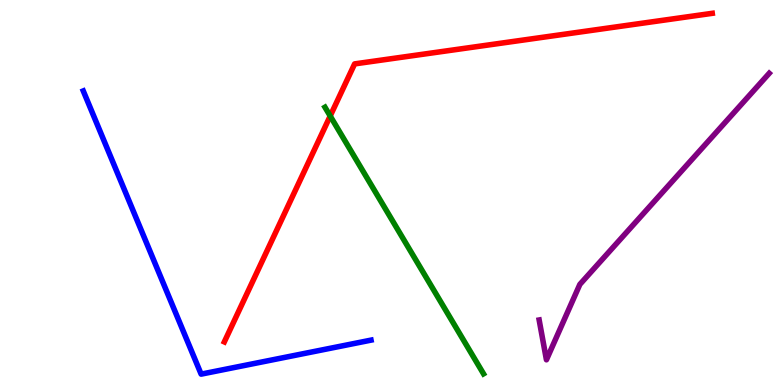[{'lines': ['blue', 'red'], 'intersections': []}, {'lines': ['green', 'red'], 'intersections': [{'x': 4.26, 'y': 6.99}]}, {'lines': ['purple', 'red'], 'intersections': []}, {'lines': ['blue', 'green'], 'intersections': []}, {'lines': ['blue', 'purple'], 'intersections': []}, {'lines': ['green', 'purple'], 'intersections': []}]